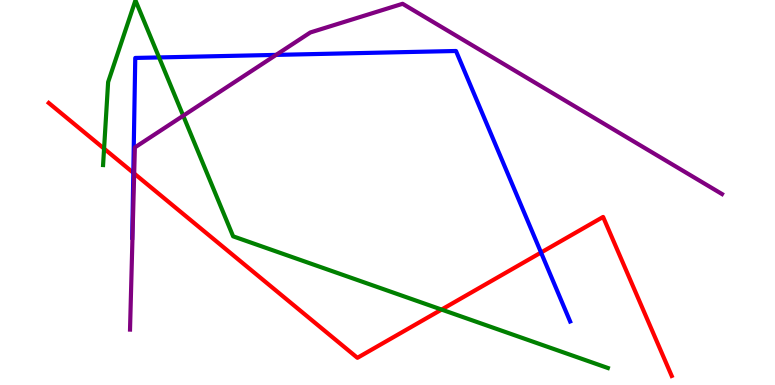[{'lines': ['blue', 'red'], 'intersections': [{'x': 1.72, 'y': 5.51}, {'x': 6.98, 'y': 3.44}]}, {'lines': ['green', 'red'], 'intersections': [{'x': 1.34, 'y': 6.14}, {'x': 5.7, 'y': 1.96}]}, {'lines': ['purple', 'red'], 'intersections': [{'x': 1.73, 'y': 5.49}]}, {'lines': ['blue', 'green'], 'intersections': [{'x': 2.05, 'y': 8.51}]}, {'lines': ['blue', 'purple'], 'intersections': [{'x': 3.56, 'y': 8.57}]}, {'lines': ['green', 'purple'], 'intersections': [{'x': 2.36, 'y': 6.99}]}]